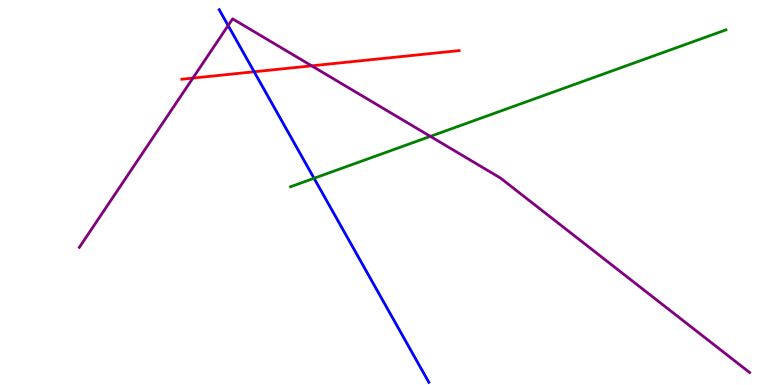[{'lines': ['blue', 'red'], 'intersections': [{'x': 3.28, 'y': 8.14}]}, {'lines': ['green', 'red'], 'intersections': []}, {'lines': ['purple', 'red'], 'intersections': [{'x': 2.49, 'y': 7.97}, {'x': 4.02, 'y': 8.29}]}, {'lines': ['blue', 'green'], 'intersections': [{'x': 4.05, 'y': 5.37}]}, {'lines': ['blue', 'purple'], 'intersections': [{'x': 2.94, 'y': 9.34}]}, {'lines': ['green', 'purple'], 'intersections': [{'x': 5.55, 'y': 6.46}]}]